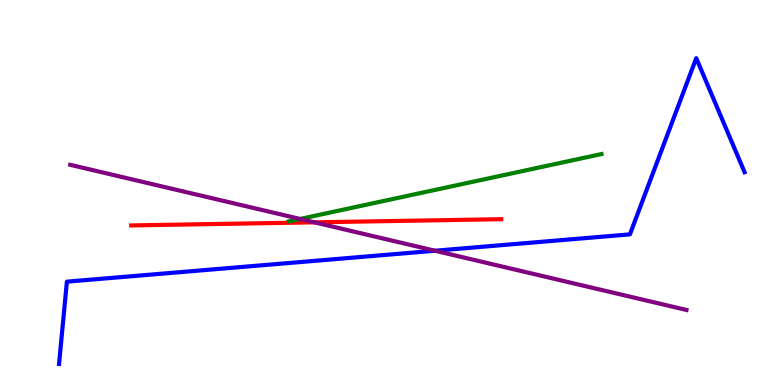[{'lines': ['blue', 'red'], 'intersections': []}, {'lines': ['green', 'red'], 'intersections': []}, {'lines': ['purple', 'red'], 'intersections': [{'x': 4.06, 'y': 4.23}]}, {'lines': ['blue', 'green'], 'intersections': []}, {'lines': ['blue', 'purple'], 'intersections': [{'x': 5.61, 'y': 3.49}]}, {'lines': ['green', 'purple'], 'intersections': [{'x': 3.87, 'y': 4.31}]}]